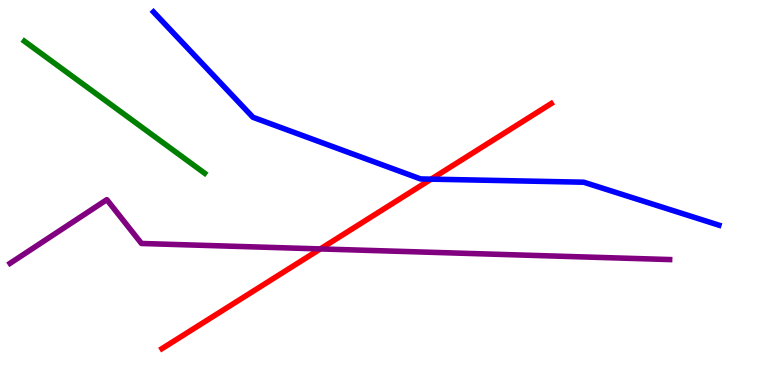[{'lines': ['blue', 'red'], 'intersections': [{'x': 5.56, 'y': 5.35}]}, {'lines': ['green', 'red'], 'intersections': []}, {'lines': ['purple', 'red'], 'intersections': [{'x': 4.13, 'y': 3.53}]}, {'lines': ['blue', 'green'], 'intersections': []}, {'lines': ['blue', 'purple'], 'intersections': []}, {'lines': ['green', 'purple'], 'intersections': []}]